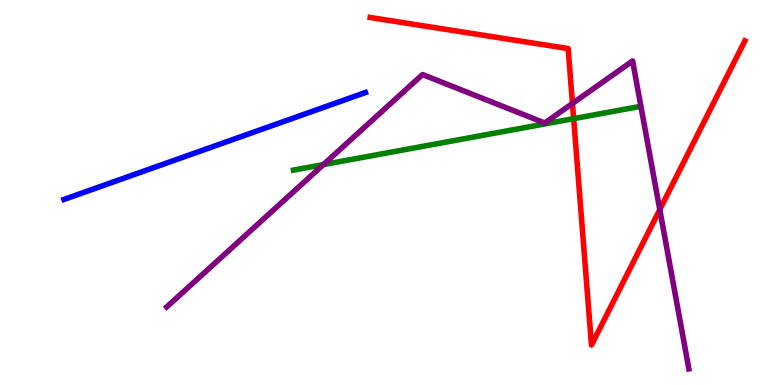[{'lines': ['blue', 'red'], 'intersections': []}, {'lines': ['green', 'red'], 'intersections': [{'x': 7.4, 'y': 6.92}]}, {'lines': ['purple', 'red'], 'intersections': [{'x': 7.39, 'y': 7.31}, {'x': 8.51, 'y': 4.56}]}, {'lines': ['blue', 'green'], 'intersections': []}, {'lines': ['blue', 'purple'], 'intersections': []}, {'lines': ['green', 'purple'], 'intersections': [{'x': 4.17, 'y': 5.72}]}]